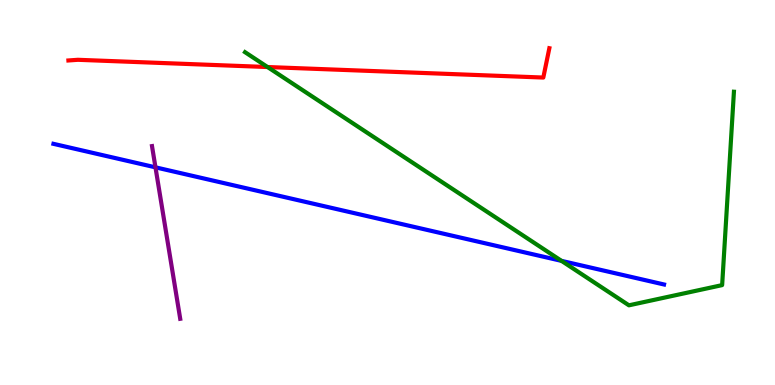[{'lines': ['blue', 'red'], 'intersections': []}, {'lines': ['green', 'red'], 'intersections': [{'x': 3.45, 'y': 8.26}]}, {'lines': ['purple', 'red'], 'intersections': []}, {'lines': ['blue', 'green'], 'intersections': [{'x': 7.25, 'y': 3.22}]}, {'lines': ['blue', 'purple'], 'intersections': [{'x': 2.01, 'y': 5.65}]}, {'lines': ['green', 'purple'], 'intersections': []}]